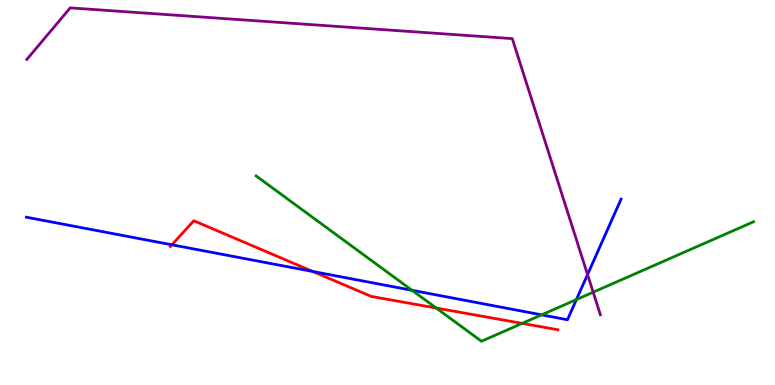[{'lines': ['blue', 'red'], 'intersections': [{'x': 2.22, 'y': 3.64}, {'x': 4.04, 'y': 2.95}]}, {'lines': ['green', 'red'], 'intersections': [{'x': 5.63, 'y': 2.0}, {'x': 6.74, 'y': 1.6}]}, {'lines': ['purple', 'red'], 'intersections': []}, {'lines': ['blue', 'green'], 'intersections': [{'x': 5.32, 'y': 2.46}, {'x': 6.99, 'y': 1.82}, {'x': 7.44, 'y': 2.22}]}, {'lines': ['blue', 'purple'], 'intersections': [{'x': 7.58, 'y': 2.87}]}, {'lines': ['green', 'purple'], 'intersections': [{'x': 7.65, 'y': 2.41}]}]